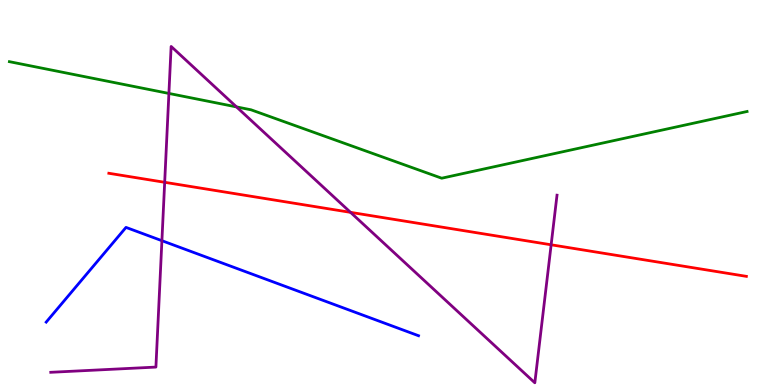[{'lines': ['blue', 'red'], 'intersections': []}, {'lines': ['green', 'red'], 'intersections': []}, {'lines': ['purple', 'red'], 'intersections': [{'x': 2.12, 'y': 5.26}, {'x': 4.52, 'y': 4.48}, {'x': 7.11, 'y': 3.64}]}, {'lines': ['blue', 'green'], 'intersections': []}, {'lines': ['blue', 'purple'], 'intersections': [{'x': 2.09, 'y': 3.75}]}, {'lines': ['green', 'purple'], 'intersections': [{'x': 2.18, 'y': 7.57}, {'x': 3.05, 'y': 7.22}]}]